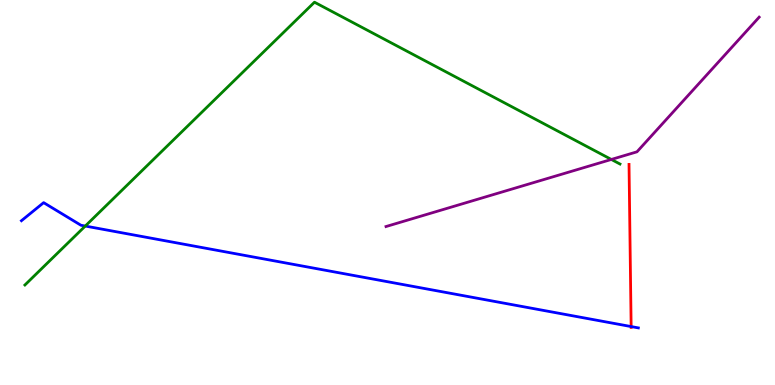[{'lines': ['blue', 'red'], 'intersections': [{'x': 8.14, 'y': 1.52}]}, {'lines': ['green', 'red'], 'intersections': []}, {'lines': ['purple', 'red'], 'intersections': []}, {'lines': ['blue', 'green'], 'intersections': [{'x': 1.1, 'y': 4.13}]}, {'lines': ['blue', 'purple'], 'intersections': []}, {'lines': ['green', 'purple'], 'intersections': [{'x': 7.89, 'y': 5.86}]}]